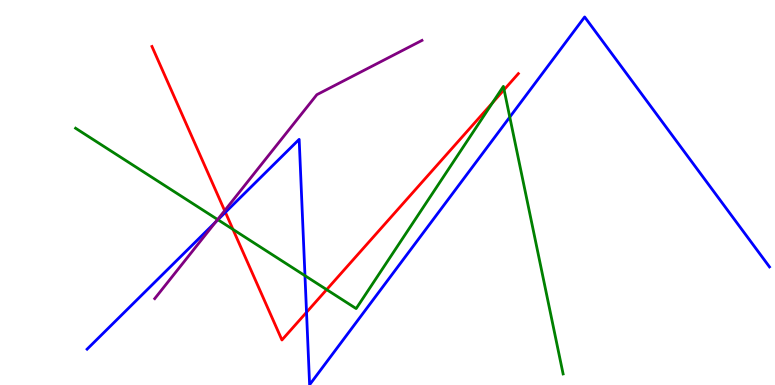[{'lines': ['blue', 'red'], 'intersections': [{'x': 2.91, 'y': 4.48}, {'x': 3.96, 'y': 1.89}]}, {'lines': ['green', 'red'], 'intersections': [{'x': 3.01, 'y': 4.04}, {'x': 4.21, 'y': 2.48}, {'x': 6.36, 'y': 7.33}, {'x': 6.5, 'y': 7.67}]}, {'lines': ['purple', 'red'], 'intersections': [{'x': 2.9, 'y': 4.53}]}, {'lines': ['blue', 'green'], 'intersections': [{'x': 2.81, 'y': 4.29}, {'x': 3.94, 'y': 2.84}, {'x': 6.58, 'y': 6.96}]}, {'lines': ['blue', 'purple'], 'intersections': [{'x': 2.78, 'y': 4.23}]}, {'lines': ['green', 'purple'], 'intersections': [{'x': 2.81, 'y': 4.3}]}]